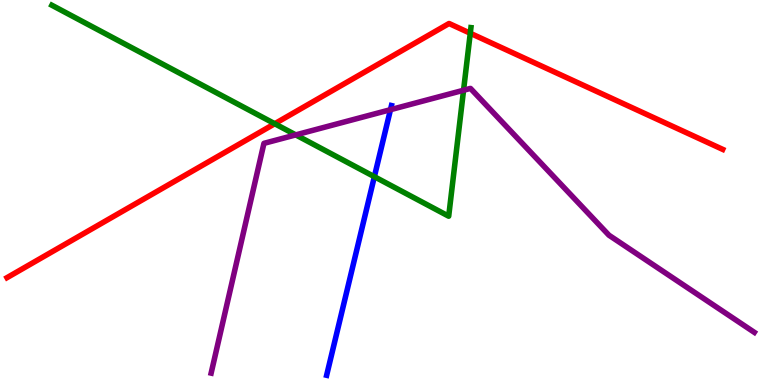[{'lines': ['blue', 'red'], 'intersections': []}, {'lines': ['green', 'red'], 'intersections': [{'x': 3.55, 'y': 6.79}, {'x': 6.07, 'y': 9.14}]}, {'lines': ['purple', 'red'], 'intersections': []}, {'lines': ['blue', 'green'], 'intersections': [{'x': 4.83, 'y': 5.41}]}, {'lines': ['blue', 'purple'], 'intersections': [{'x': 5.04, 'y': 7.15}]}, {'lines': ['green', 'purple'], 'intersections': [{'x': 3.82, 'y': 6.5}, {'x': 5.98, 'y': 7.66}]}]